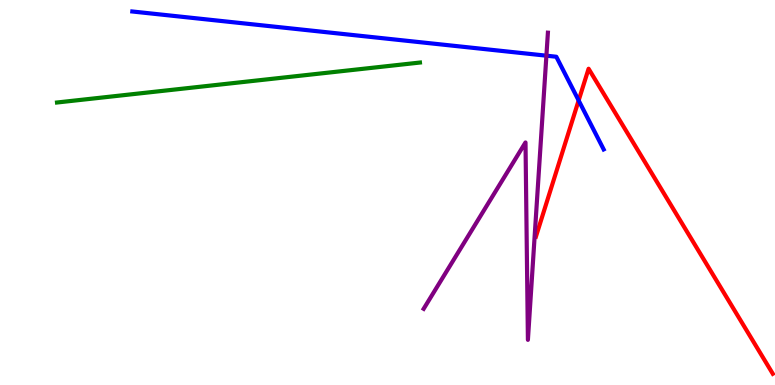[{'lines': ['blue', 'red'], 'intersections': [{'x': 7.47, 'y': 7.39}]}, {'lines': ['green', 'red'], 'intersections': []}, {'lines': ['purple', 'red'], 'intersections': []}, {'lines': ['blue', 'green'], 'intersections': []}, {'lines': ['blue', 'purple'], 'intersections': [{'x': 7.05, 'y': 8.55}]}, {'lines': ['green', 'purple'], 'intersections': []}]